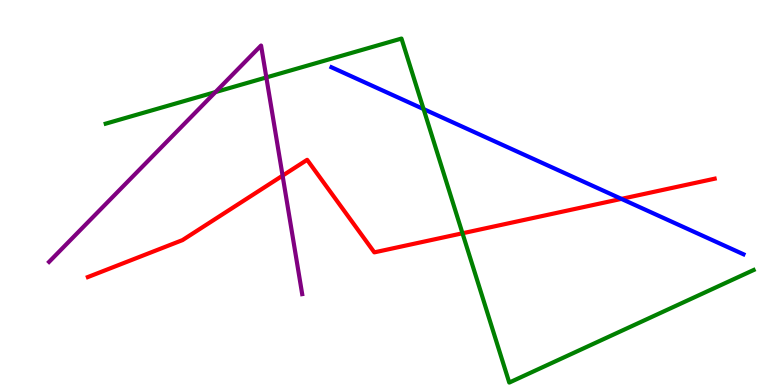[{'lines': ['blue', 'red'], 'intersections': [{'x': 8.02, 'y': 4.83}]}, {'lines': ['green', 'red'], 'intersections': [{'x': 5.97, 'y': 3.94}]}, {'lines': ['purple', 'red'], 'intersections': [{'x': 3.65, 'y': 5.44}]}, {'lines': ['blue', 'green'], 'intersections': [{'x': 5.47, 'y': 7.17}]}, {'lines': ['blue', 'purple'], 'intersections': []}, {'lines': ['green', 'purple'], 'intersections': [{'x': 2.78, 'y': 7.61}, {'x': 3.44, 'y': 7.99}]}]